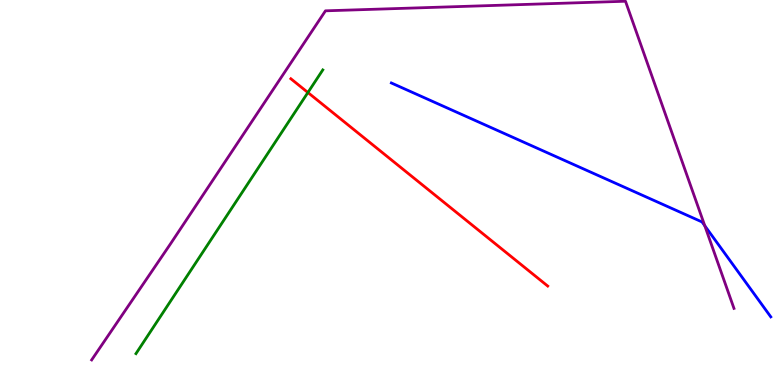[{'lines': ['blue', 'red'], 'intersections': []}, {'lines': ['green', 'red'], 'intersections': [{'x': 3.97, 'y': 7.6}]}, {'lines': ['purple', 'red'], 'intersections': []}, {'lines': ['blue', 'green'], 'intersections': []}, {'lines': ['blue', 'purple'], 'intersections': [{'x': 9.09, 'y': 4.14}]}, {'lines': ['green', 'purple'], 'intersections': []}]